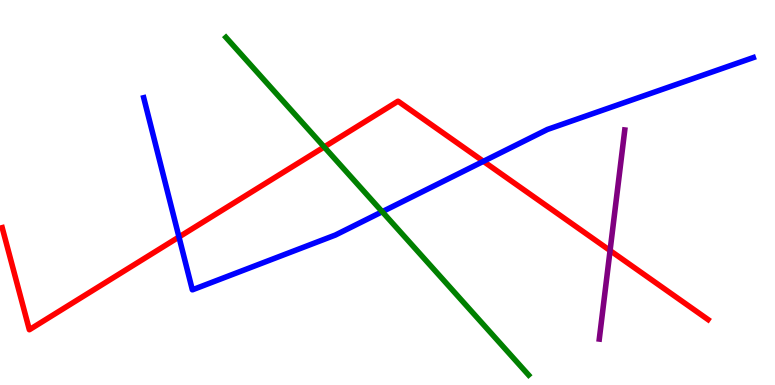[{'lines': ['blue', 'red'], 'intersections': [{'x': 2.31, 'y': 3.84}, {'x': 6.24, 'y': 5.81}]}, {'lines': ['green', 'red'], 'intersections': [{'x': 4.18, 'y': 6.18}]}, {'lines': ['purple', 'red'], 'intersections': [{'x': 7.87, 'y': 3.49}]}, {'lines': ['blue', 'green'], 'intersections': [{'x': 4.93, 'y': 4.5}]}, {'lines': ['blue', 'purple'], 'intersections': []}, {'lines': ['green', 'purple'], 'intersections': []}]